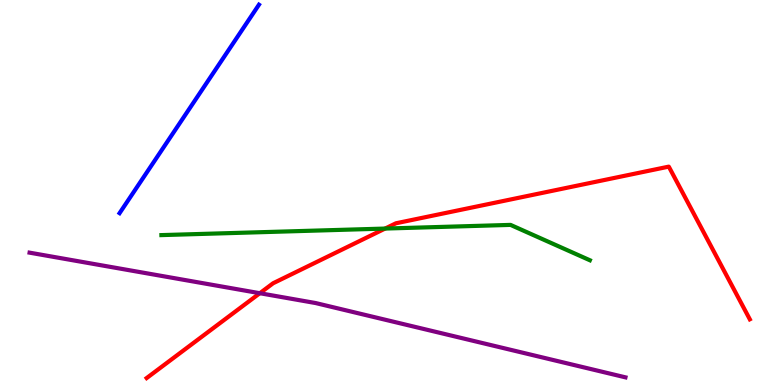[{'lines': ['blue', 'red'], 'intersections': []}, {'lines': ['green', 'red'], 'intersections': [{'x': 4.97, 'y': 4.06}]}, {'lines': ['purple', 'red'], 'intersections': [{'x': 3.35, 'y': 2.38}]}, {'lines': ['blue', 'green'], 'intersections': []}, {'lines': ['blue', 'purple'], 'intersections': []}, {'lines': ['green', 'purple'], 'intersections': []}]